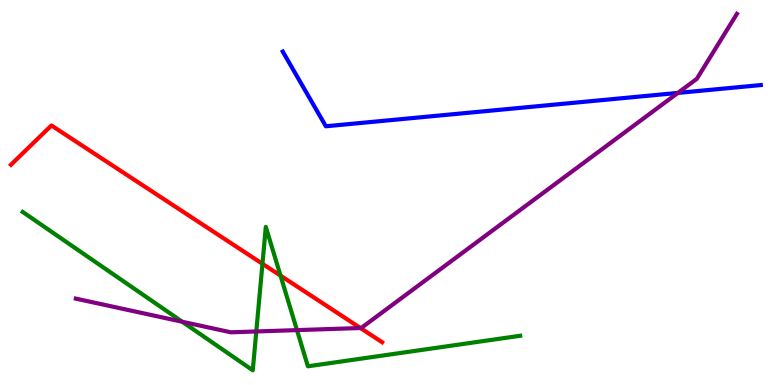[{'lines': ['blue', 'red'], 'intersections': []}, {'lines': ['green', 'red'], 'intersections': [{'x': 3.39, 'y': 3.15}, {'x': 3.62, 'y': 2.84}]}, {'lines': ['purple', 'red'], 'intersections': [{'x': 4.65, 'y': 1.48}]}, {'lines': ['blue', 'green'], 'intersections': []}, {'lines': ['blue', 'purple'], 'intersections': [{'x': 8.75, 'y': 7.59}]}, {'lines': ['green', 'purple'], 'intersections': [{'x': 2.35, 'y': 1.64}, {'x': 3.31, 'y': 1.39}, {'x': 3.83, 'y': 1.43}]}]